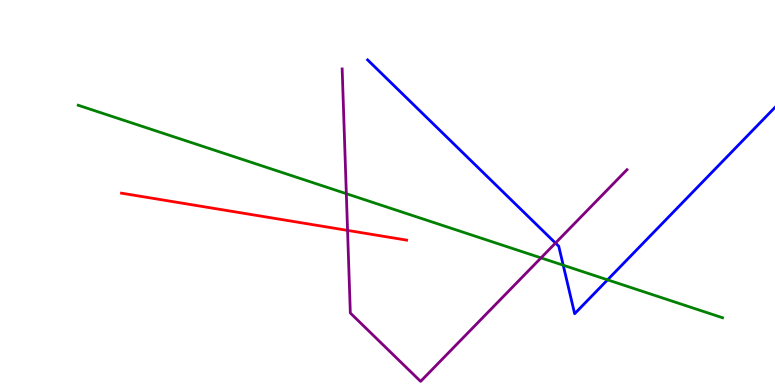[{'lines': ['blue', 'red'], 'intersections': []}, {'lines': ['green', 'red'], 'intersections': []}, {'lines': ['purple', 'red'], 'intersections': [{'x': 4.48, 'y': 4.02}]}, {'lines': ['blue', 'green'], 'intersections': [{'x': 7.27, 'y': 3.11}, {'x': 7.84, 'y': 2.73}]}, {'lines': ['blue', 'purple'], 'intersections': [{'x': 7.17, 'y': 3.69}]}, {'lines': ['green', 'purple'], 'intersections': [{'x': 4.47, 'y': 4.97}, {'x': 6.98, 'y': 3.3}]}]